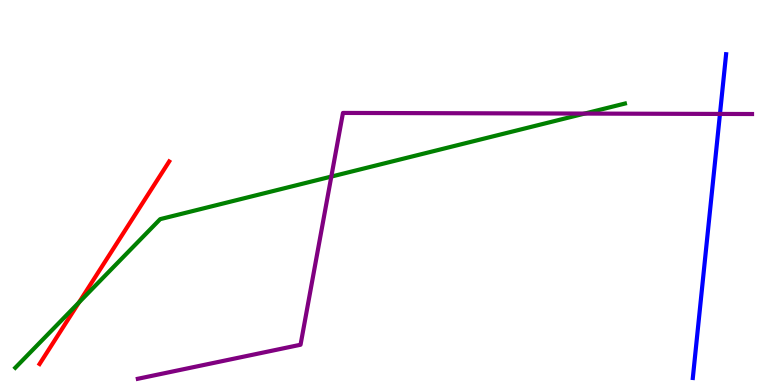[{'lines': ['blue', 'red'], 'intersections': []}, {'lines': ['green', 'red'], 'intersections': [{'x': 1.02, 'y': 2.14}]}, {'lines': ['purple', 'red'], 'intersections': []}, {'lines': ['blue', 'green'], 'intersections': []}, {'lines': ['blue', 'purple'], 'intersections': [{'x': 9.29, 'y': 7.04}]}, {'lines': ['green', 'purple'], 'intersections': [{'x': 4.28, 'y': 5.41}, {'x': 7.54, 'y': 7.05}]}]